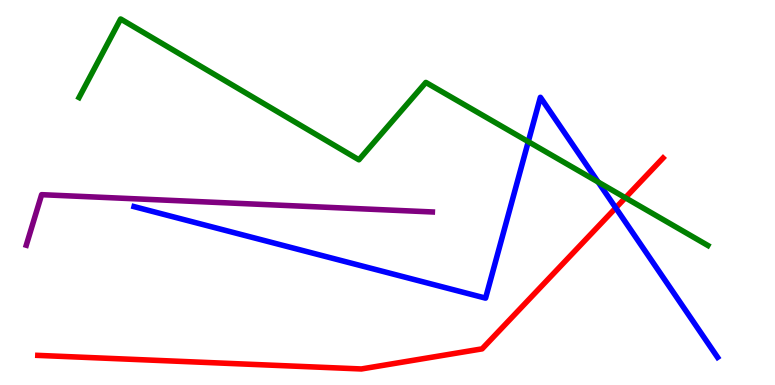[{'lines': ['blue', 'red'], 'intersections': [{'x': 7.95, 'y': 4.6}]}, {'lines': ['green', 'red'], 'intersections': [{'x': 8.07, 'y': 4.86}]}, {'lines': ['purple', 'red'], 'intersections': []}, {'lines': ['blue', 'green'], 'intersections': [{'x': 6.82, 'y': 6.32}, {'x': 7.72, 'y': 5.27}]}, {'lines': ['blue', 'purple'], 'intersections': []}, {'lines': ['green', 'purple'], 'intersections': []}]